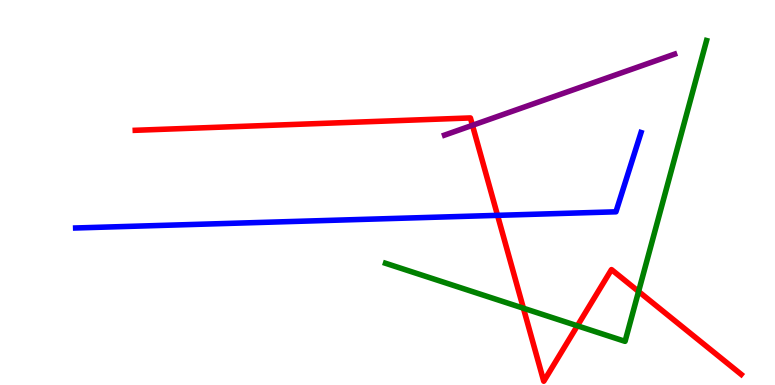[{'lines': ['blue', 'red'], 'intersections': [{'x': 6.42, 'y': 4.41}]}, {'lines': ['green', 'red'], 'intersections': [{'x': 6.75, 'y': 1.99}, {'x': 7.45, 'y': 1.54}, {'x': 8.24, 'y': 2.43}]}, {'lines': ['purple', 'red'], 'intersections': [{'x': 6.1, 'y': 6.75}]}, {'lines': ['blue', 'green'], 'intersections': []}, {'lines': ['blue', 'purple'], 'intersections': []}, {'lines': ['green', 'purple'], 'intersections': []}]